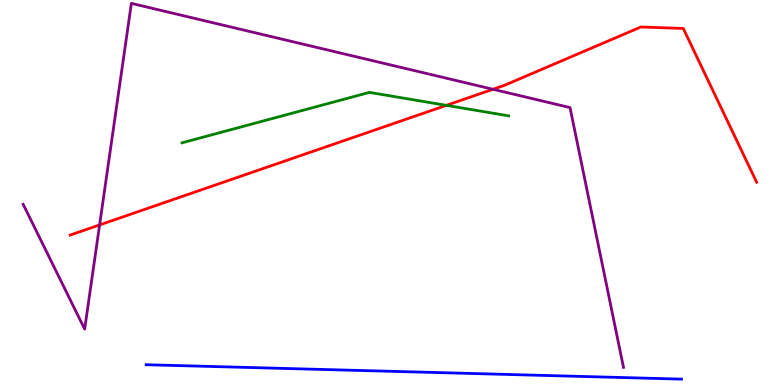[{'lines': ['blue', 'red'], 'intersections': []}, {'lines': ['green', 'red'], 'intersections': [{'x': 5.76, 'y': 7.26}]}, {'lines': ['purple', 'red'], 'intersections': [{'x': 1.29, 'y': 4.16}, {'x': 6.36, 'y': 7.68}]}, {'lines': ['blue', 'green'], 'intersections': []}, {'lines': ['blue', 'purple'], 'intersections': []}, {'lines': ['green', 'purple'], 'intersections': []}]